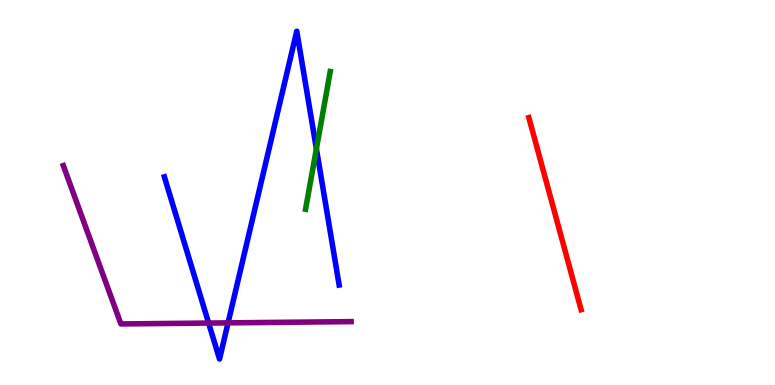[{'lines': ['blue', 'red'], 'intersections': []}, {'lines': ['green', 'red'], 'intersections': []}, {'lines': ['purple', 'red'], 'intersections': []}, {'lines': ['blue', 'green'], 'intersections': [{'x': 4.08, 'y': 6.13}]}, {'lines': ['blue', 'purple'], 'intersections': [{'x': 2.69, 'y': 1.61}, {'x': 2.94, 'y': 1.61}]}, {'lines': ['green', 'purple'], 'intersections': []}]